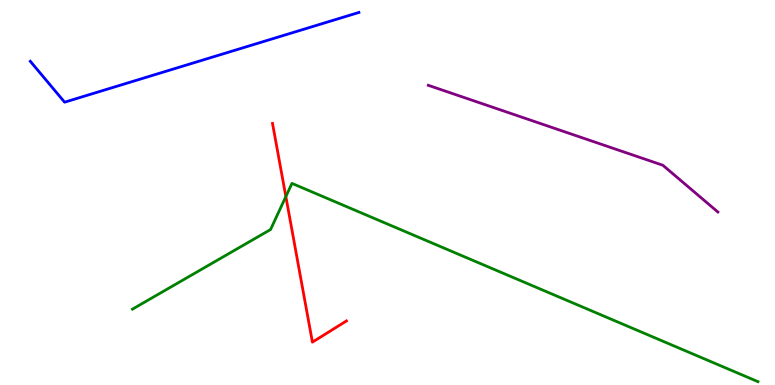[{'lines': ['blue', 'red'], 'intersections': []}, {'lines': ['green', 'red'], 'intersections': [{'x': 3.69, 'y': 4.89}]}, {'lines': ['purple', 'red'], 'intersections': []}, {'lines': ['blue', 'green'], 'intersections': []}, {'lines': ['blue', 'purple'], 'intersections': []}, {'lines': ['green', 'purple'], 'intersections': []}]